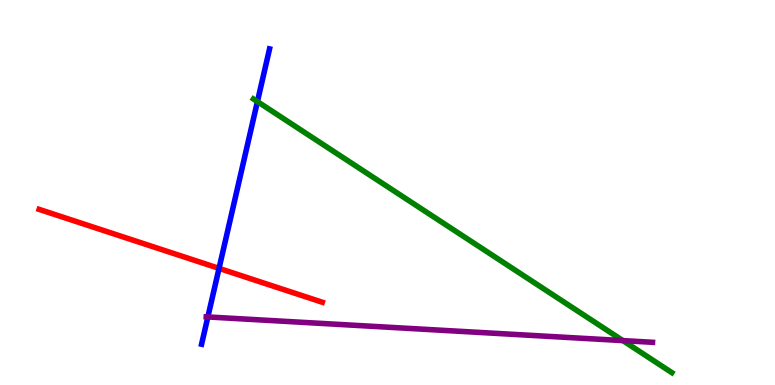[{'lines': ['blue', 'red'], 'intersections': [{'x': 2.83, 'y': 3.03}]}, {'lines': ['green', 'red'], 'intersections': []}, {'lines': ['purple', 'red'], 'intersections': []}, {'lines': ['blue', 'green'], 'intersections': [{'x': 3.32, 'y': 7.36}]}, {'lines': ['blue', 'purple'], 'intersections': [{'x': 2.68, 'y': 1.77}]}, {'lines': ['green', 'purple'], 'intersections': [{'x': 8.04, 'y': 1.15}]}]